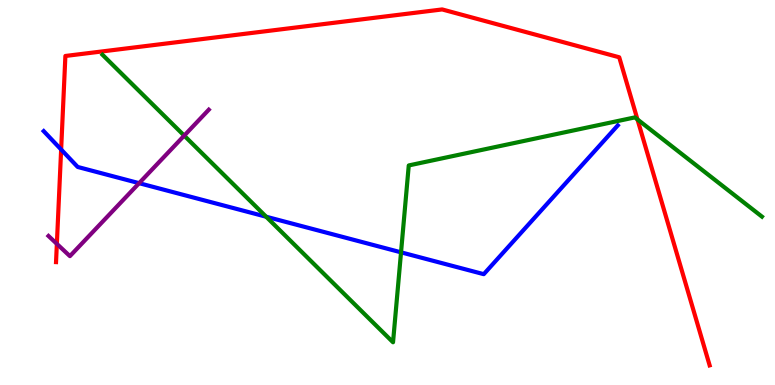[{'lines': ['blue', 'red'], 'intersections': [{'x': 0.789, 'y': 6.12}]}, {'lines': ['green', 'red'], 'intersections': [{'x': 8.23, 'y': 6.9}]}, {'lines': ['purple', 'red'], 'intersections': [{'x': 0.734, 'y': 3.67}]}, {'lines': ['blue', 'green'], 'intersections': [{'x': 3.43, 'y': 4.37}, {'x': 5.17, 'y': 3.45}]}, {'lines': ['blue', 'purple'], 'intersections': [{'x': 1.79, 'y': 5.24}]}, {'lines': ['green', 'purple'], 'intersections': [{'x': 2.38, 'y': 6.48}]}]